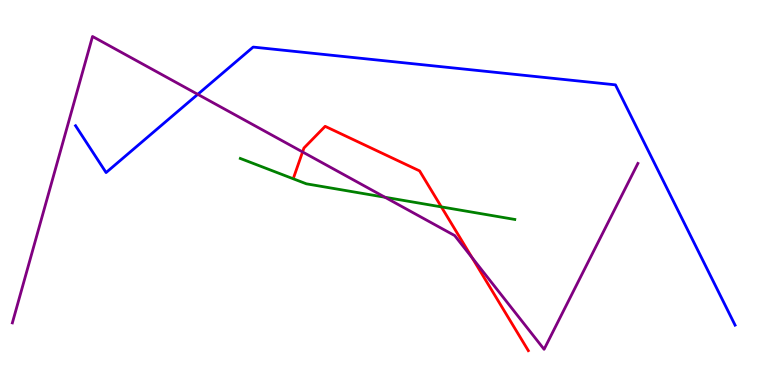[{'lines': ['blue', 'red'], 'intersections': []}, {'lines': ['green', 'red'], 'intersections': [{'x': 5.69, 'y': 4.63}]}, {'lines': ['purple', 'red'], 'intersections': [{'x': 3.9, 'y': 6.05}, {'x': 6.09, 'y': 3.31}]}, {'lines': ['blue', 'green'], 'intersections': []}, {'lines': ['blue', 'purple'], 'intersections': [{'x': 2.55, 'y': 7.55}]}, {'lines': ['green', 'purple'], 'intersections': [{'x': 4.97, 'y': 4.88}]}]